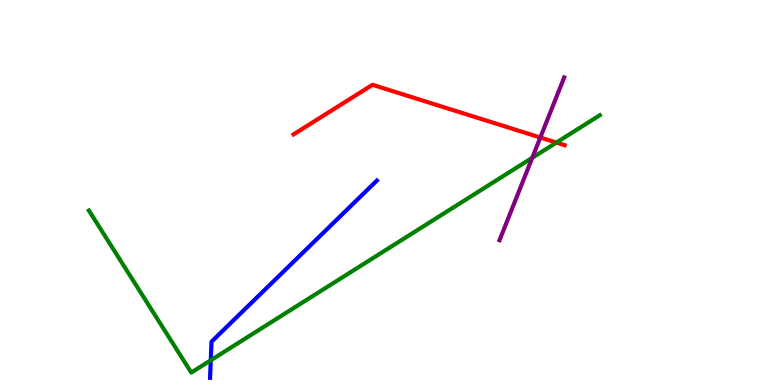[{'lines': ['blue', 'red'], 'intersections': []}, {'lines': ['green', 'red'], 'intersections': [{'x': 7.18, 'y': 6.3}]}, {'lines': ['purple', 'red'], 'intersections': [{'x': 6.97, 'y': 6.43}]}, {'lines': ['blue', 'green'], 'intersections': [{'x': 2.72, 'y': 0.642}]}, {'lines': ['blue', 'purple'], 'intersections': []}, {'lines': ['green', 'purple'], 'intersections': [{'x': 6.87, 'y': 5.9}]}]